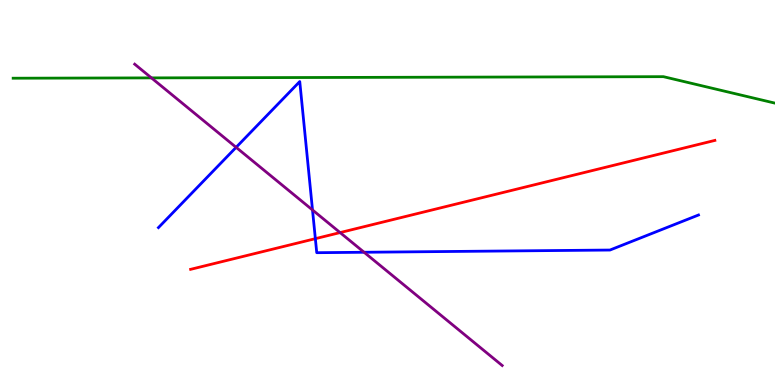[{'lines': ['blue', 'red'], 'intersections': [{'x': 4.07, 'y': 3.8}]}, {'lines': ['green', 'red'], 'intersections': []}, {'lines': ['purple', 'red'], 'intersections': [{'x': 4.39, 'y': 3.96}]}, {'lines': ['blue', 'green'], 'intersections': []}, {'lines': ['blue', 'purple'], 'intersections': [{'x': 3.05, 'y': 6.17}, {'x': 4.03, 'y': 4.55}, {'x': 4.7, 'y': 3.45}]}, {'lines': ['green', 'purple'], 'intersections': [{'x': 1.95, 'y': 7.98}]}]